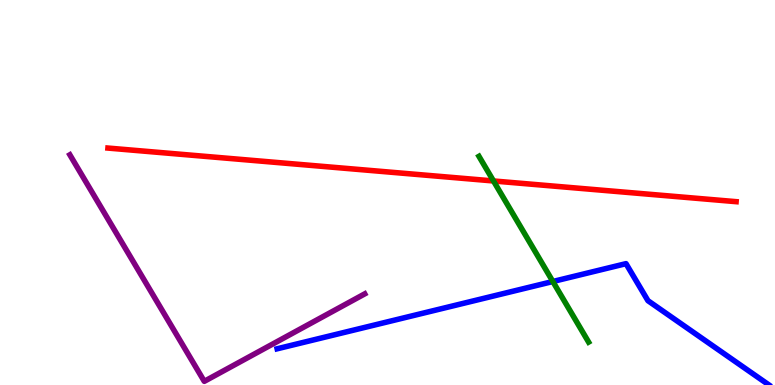[{'lines': ['blue', 'red'], 'intersections': []}, {'lines': ['green', 'red'], 'intersections': [{'x': 6.37, 'y': 5.3}]}, {'lines': ['purple', 'red'], 'intersections': []}, {'lines': ['blue', 'green'], 'intersections': [{'x': 7.13, 'y': 2.69}]}, {'lines': ['blue', 'purple'], 'intersections': []}, {'lines': ['green', 'purple'], 'intersections': []}]